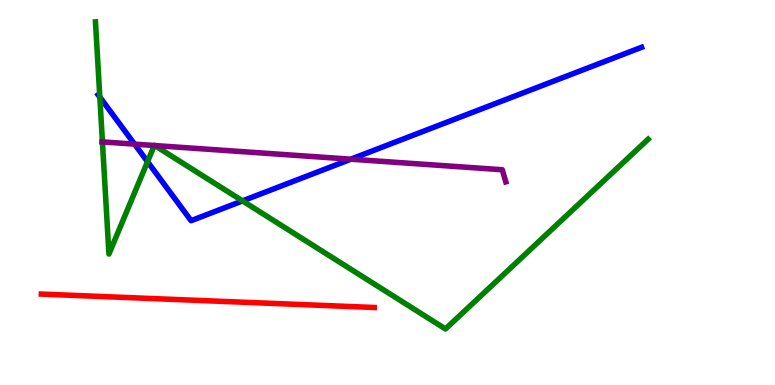[{'lines': ['blue', 'red'], 'intersections': []}, {'lines': ['green', 'red'], 'intersections': []}, {'lines': ['purple', 'red'], 'intersections': []}, {'lines': ['blue', 'green'], 'intersections': [{'x': 1.29, 'y': 7.48}, {'x': 1.9, 'y': 5.8}, {'x': 3.13, 'y': 4.78}]}, {'lines': ['blue', 'purple'], 'intersections': [{'x': 1.74, 'y': 6.26}, {'x': 4.53, 'y': 5.86}]}, {'lines': ['green', 'purple'], 'intersections': [{'x': 1.32, 'y': 6.31}, {'x': 1.99, 'y': 6.22}, {'x': 2.0, 'y': 6.22}]}]